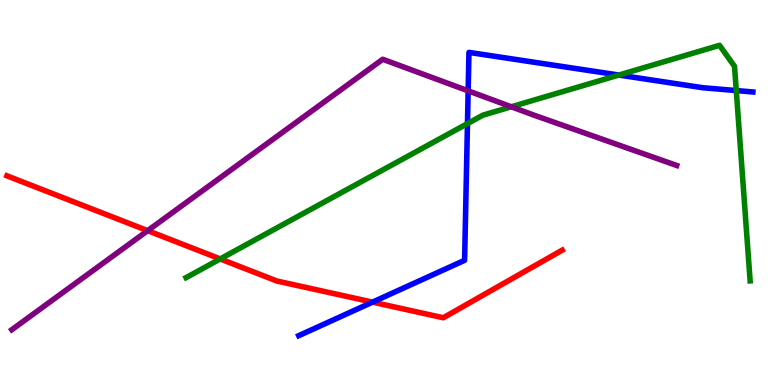[{'lines': ['blue', 'red'], 'intersections': [{'x': 4.81, 'y': 2.15}]}, {'lines': ['green', 'red'], 'intersections': [{'x': 2.84, 'y': 3.27}]}, {'lines': ['purple', 'red'], 'intersections': [{'x': 1.91, 'y': 4.01}]}, {'lines': ['blue', 'green'], 'intersections': [{'x': 6.03, 'y': 6.79}, {'x': 7.99, 'y': 8.05}, {'x': 9.5, 'y': 7.65}]}, {'lines': ['blue', 'purple'], 'intersections': [{'x': 6.04, 'y': 7.64}]}, {'lines': ['green', 'purple'], 'intersections': [{'x': 6.6, 'y': 7.23}]}]